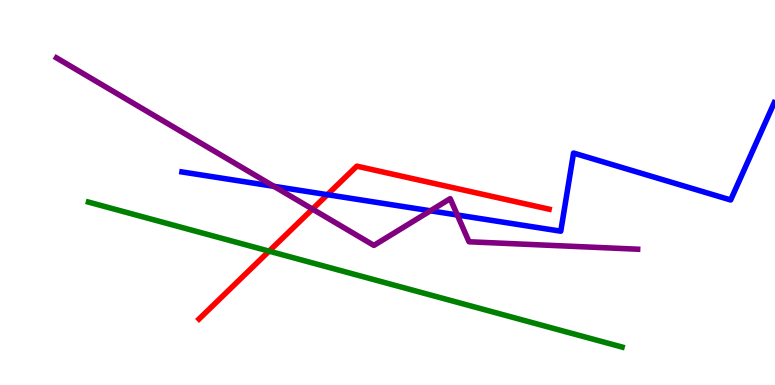[{'lines': ['blue', 'red'], 'intersections': [{'x': 4.22, 'y': 4.94}]}, {'lines': ['green', 'red'], 'intersections': [{'x': 3.47, 'y': 3.48}]}, {'lines': ['purple', 'red'], 'intersections': [{'x': 4.03, 'y': 4.57}]}, {'lines': ['blue', 'green'], 'intersections': []}, {'lines': ['blue', 'purple'], 'intersections': [{'x': 3.53, 'y': 5.16}, {'x': 5.55, 'y': 4.52}, {'x': 5.9, 'y': 4.42}]}, {'lines': ['green', 'purple'], 'intersections': []}]